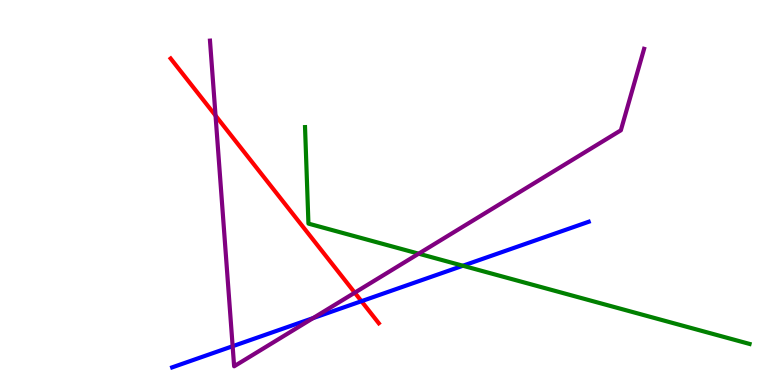[{'lines': ['blue', 'red'], 'intersections': [{'x': 4.66, 'y': 2.18}]}, {'lines': ['green', 'red'], 'intersections': []}, {'lines': ['purple', 'red'], 'intersections': [{'x': 2.78, 'y': 7.0}, {'x': 4.58, 'y': 2.4}]}, {'lines': ['blue', 'green'], 'intersections': [{'x': 5.97, 'y': 3.1}]}, {'lines': ['blue', 'purple'], 'intersections': [{'x': 3.0, 'y': 1.01}, {'x': 4.04, 'y': 1.74}]}, {'lines': ['green', 'purple'], 'intersections': [{'x': 5.4, 'y': 3.41}]}]